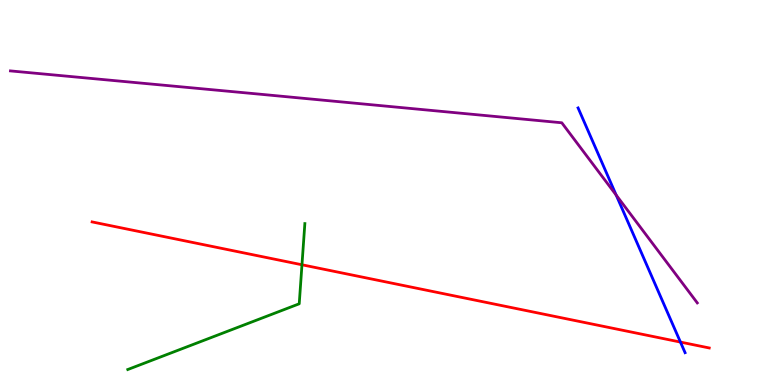[{'lines': ['blue', 'red'], 'intersections': [{'x': 8.78, 'y': 1.11}]}, {'lines': ['green', 'red'], 'intersections': [{'x': 3.9, 'y': 3.12}]}, {'lines': ['purple', 'red'], 'intersections': []}, {'lines': ['blue', 'green'], 'intersections': []}, {'lines': ['blue', 'purple'], 'intersections': [{'x': 7.95, 'y': 4.93}]}, {'lines': ['green', 'purple'], 'intersections': []}]